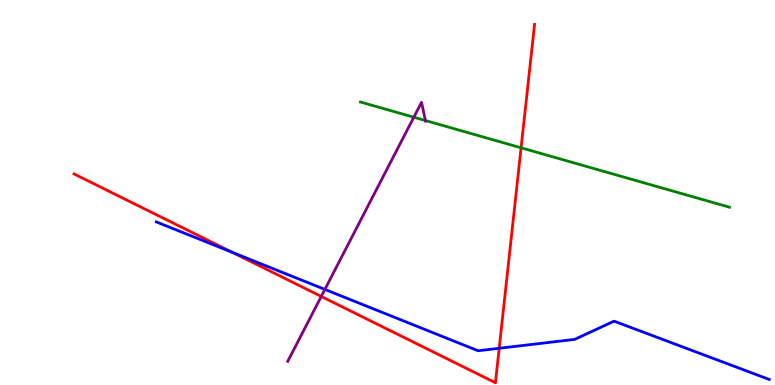[{'lines': ['blue', 'red'], 'intersections': [{'x': 3.0, 'y': 3.45}, {'x': 6.44, 'y': 0.954}]}, {'lines': ['green', 'red'], 'intersections': [{'x': 6.72, 'y': 6.16}]}, {'lines': ['purple', 'red'], 'intersections': [{'x': 4.15, 'y': 2.3}]}, {'lines': ['blue', 'green'], 'intersections': []}, {'lines': ['blue', 'purple'], 'intersections': [{'x': 4.19, 'y': 2.48}]}, {'lines': ['green', 'purple'], 'intersections': [{'x': 5.34, 'y': 6.96}, {'x': 5.49, 'y': 6.87}]}]